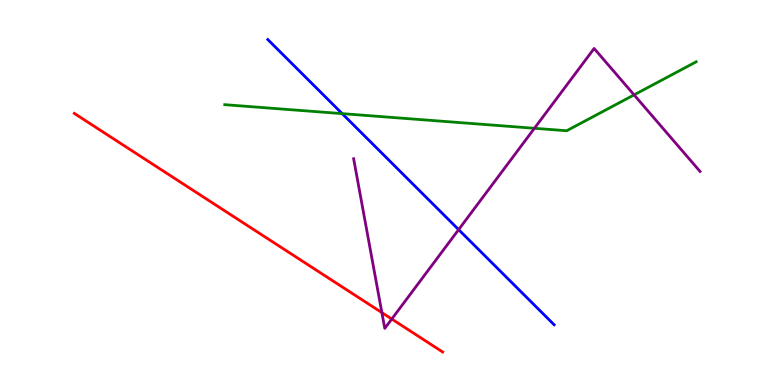[{'lines': ['blue', 'red'], 'intersections': []}, {'lines': ['green', 'red'], 'intersections': []}, {'lines': ['purple', 'red'], 'intersections': [{'x': 4.93, 'y': 1.88}, {'x': 5.06, 'y': 1.71}]}, {'lines': ['blue', 'green'], 'intersections': [{'x': 4.42, 'y': 7.05}]}, {'lines': ['blue', 'purple'], 'intersections': [{'x': 5.92, 'y': 4.04}]}, {'lines': ['green', 'purple'], 'intersections': [{'x': 6.9, 'y': 6.67}, {'x': 8.18, 'y': 7.54}]}]